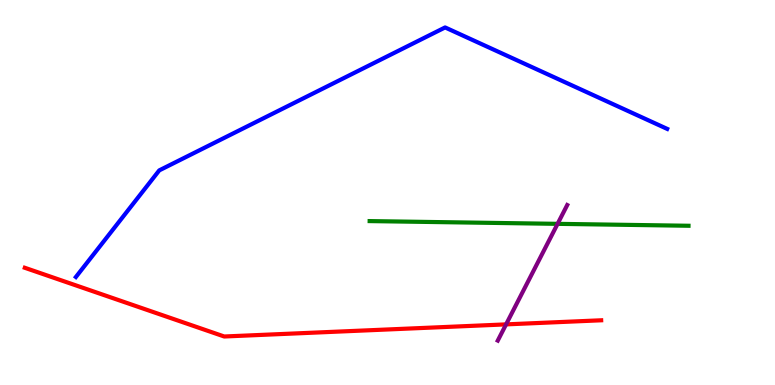[{'lines': ['blue', 'red'], 'intersections': []}, {'lines': ['green', 'red'], 'intersections': []}, {'lines': ['purple', 'red'], 'intersections': [{'x': 6.53, 'y': 1.57}]}, {'lines': ['blue', 'green'], 'intersections': []}, {'lines': ['blue', 'purple'], 'intersections': []}, {'lines': ['green', 'purple'], 'intersections': [{'x': 7.19, 'y': 4.19}]}]